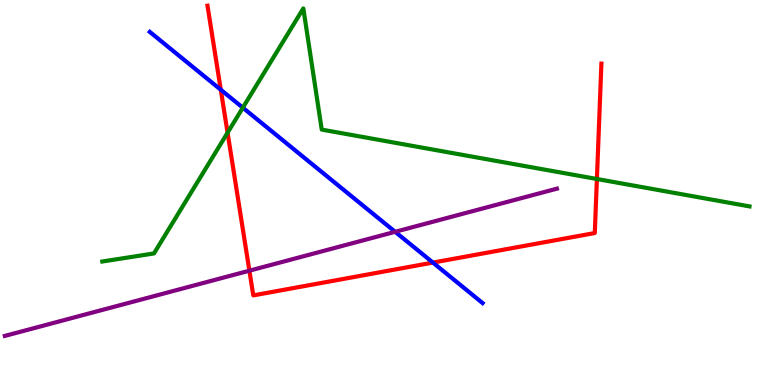[{'lines': ['blue', 'red'], 'intersections': [{'x': 2.85, 'y': 7.67}, {'x': 5.59, 'y': 3.18}]}, {'lines': ['green', 'red'], 'intersections': [{'x': 2.94, 'y': 6.55}, {'x': 7.7, 'y': 5.35}]}, {'lines': ['purple', 'red'], 'intersections': [{'x': 3.22, 'y': 2.97}]}, {'lines': ['blue', 'green'], 'intersections': [{'x': 3.13, 'y': 7.2}]}, {'lines': ['blue', 'purple'], 'intersections': [{'x': 5.1, 'y': 3.98}]}, {'lines': ['green', 'purple'], 'intersections': []}]